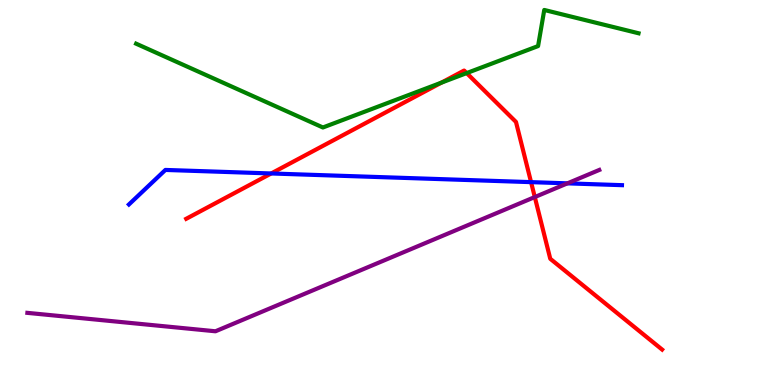[{'lines': ['blue', 'red'], 'intersections': [{'x': 3.5, 'y': 5.49}, {'x': 6.85, 'y': 5.27}]}, {'lines': ['green', 'red'], 'intersections': [{'x': 5.7, 'y': 7.85}, {'x': 6.02, 'y': 8.1}]}, {'lines': ['purple', 'red'], 'intersections': [{'x': 6.9, 'y': 4.88}]}, {'lines': ['blue', 'green'], 'intersections': []}, {'lines': ['blue', 'purple'], 'intersections': [{'x': 7.32, 'y': 5.24}]}, {'lines': ['green', 'purple'], 'intersections': []}]